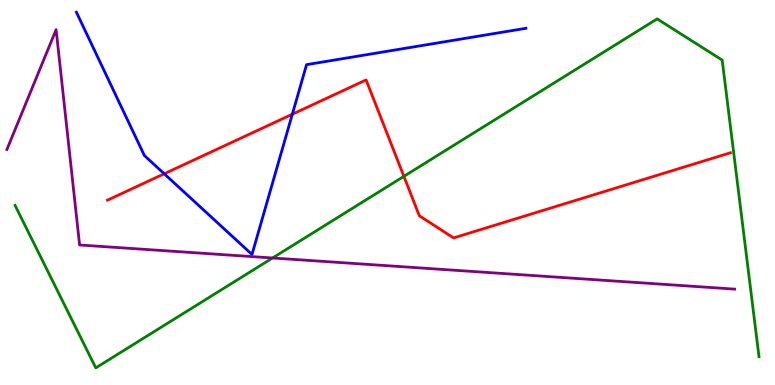[{'lines': ['blue', 'red'], 'intersections': [{'x': 2.12, 'y': 5.49}, {'x': 3.77, 'y': 7.03}]}, {'lines': ['green', 'red'], 'intersections': [{'x': 5.21, 'y': 5.42}]}, {'lines': ['purple', 'red'], 'intersections': []}, {'lines': ['blue', 'green'], 'intersections': []}, {'lines': ['blue', 'purple'], 'intersections': []}, {'lines': ['green', 'purple'], 'intersections': [{'x': 3.52, 'y': 3.3}]}]